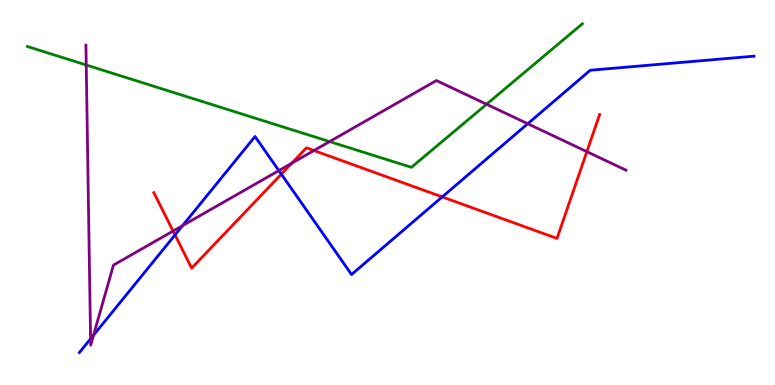[{'lines': ['blue', 'red'], 'intersections': [{'x': 2.26, 'y': 3.9}, {'x': 3.63, 'y': 5.48}, {'x': 5.71, 'y': 4.89}]}, {'lines': ['green', 'red'], 'intersections': []}, {'lines': ['purple', 'red'], 'intersections': [{'x': 2.23, 'y': 4.0}, {'x': 3.76, 'y': 5.76}, {'x': 4.05, 'y': 6.09}, {'x': 7.57, 'y': 6.06}]}, {'lines': ['blue', 'green'], 'intersections': []}, {'lines': ['blue', 'purple'], 'intersections': [{'x': 1.17, 'y': 1.2}, {'x': 1.21, 'y': 1.29}, {'x': 2.36, 'y': 4.14}, {'x': 3.6, 'y': 5.57}, {'x': 6.81, 'y': 6.79}]}, {'lines': ['green', 'purple'], 'intersections': [{'x': 1.11, 'y': 8.31}, {'x': 4.25, 'y': 6.32}, {'x': 6.28, 'y': 7.29}]}]